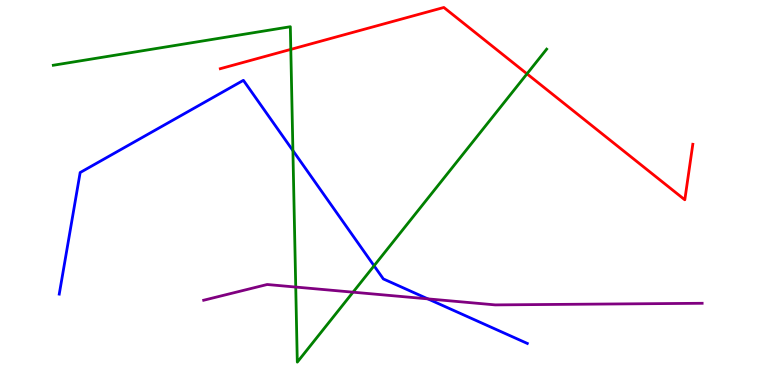[{'lines': ['blue', 'red'], 'intersections': []}, {'lines': ['green', 'red'], 'intersections': [{'x': 3.75, 'y': 8.72}, {'x': 6.8, 'y': 8.08}]}, {'lines': ['purple', 'red'], 'intersections': []}, {'lines': ['blue', 'green'], 'intersections': [{'x': 3.78, 'y': 6.09}, {'x': 4.83, 'y': 3.1}]}, {'lines': ['blue', 'purple'], 'intersections': [{'x': 5.52, 'y': 2.24}]}, {'lines': ['green', 'purple'], 'intersections': [{'x': 3.82, 'y': 2.54}, {'x': 4.56, 'y': 2.41}]}]